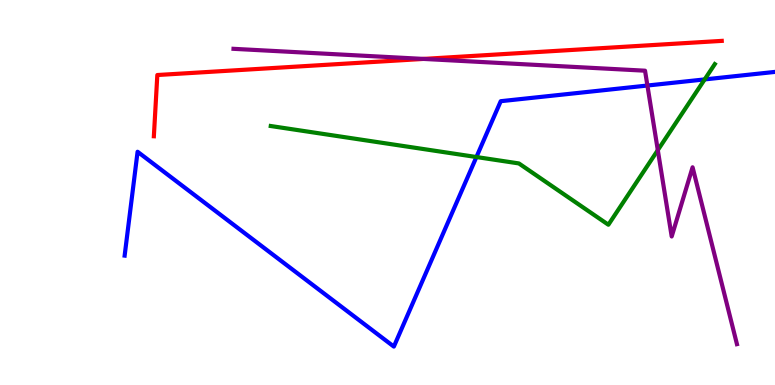[{'lines': ['blue', 'red'], 'intersections': []}, {'lines': ['green', 'red'], 'intersections': []}, {'lines': ['purple', 'red'], 'intersections': [{'x': 5.46, 'y': 8.47}]}, {'lines': ['blue', 'green'], 'intersections': [{'x': 6.15, 'y': 5.92}, {'x': 9.09, 'y': 7.94}]}, {'lines': ['blue', 'purple'], 'intersections': [{'x': 8.35, 'y': 7.78}]}, {'lines': ['green', 'purple'], 'intersections': [{'x': 8.49, 'y': 6.1}]}]